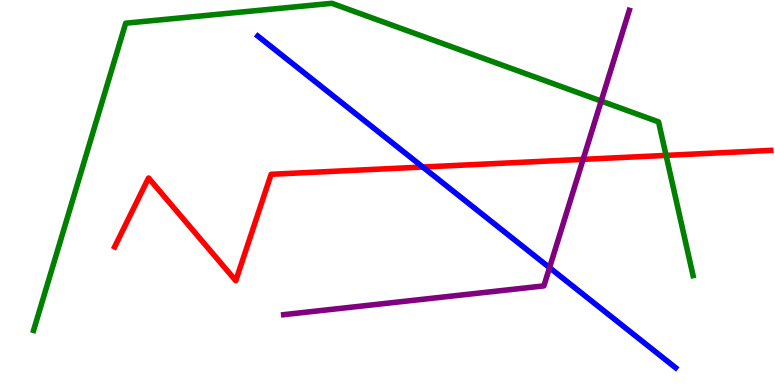[{'lines': ['blue', 'red'], 'intersections': [{'x': 5.46, 'y': 5.66}]}, {'lines': ['green', 'red'], 'intersections': [{'x': 8.59, 'y': 5.96}]}, {'lines': ['purple', 'red'], 'intersections': [{'x': 7.52, 'y': 5.86}]}, {'lines': ['blue', 'green'], 'intersections': []}, {'lines': ['blue', 'purple'], 'intersections': [{'x': 7.09, 'y': 3.05}]}, {'lines': ['green', 'purple'], 'intersections': [{'x': 7.76, 'y': 7.38}]}]